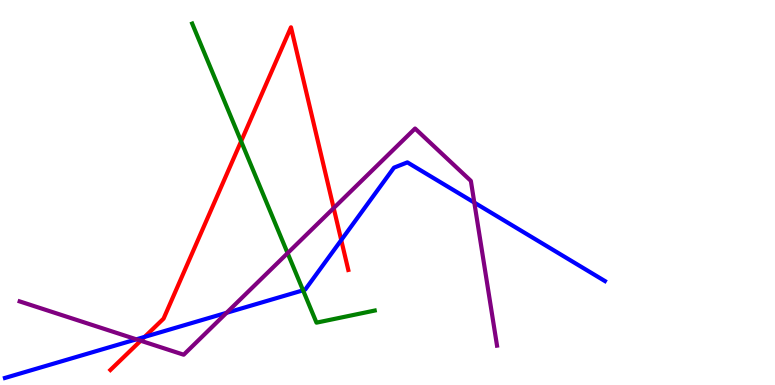[{'lines': ['blue', 'red'], 'intersections': [{'x': 1.87, 'y': 1.25}, {'x': 4.4, 'y': 3.76}]}, {'lines': ['green', 'red'], 'intersections': [{'x': 3.11, 'y': 6.33}]}, {'lines': ['purple', 'red'], 'intersections': [{'x': 1.82, 'y': 1.15}, {'x': 4.31, 'y': 4.59}]}, {'lines': ['blue', 'green'], 'intersections': [{'x': 3.91, 'y': 2.46}]}, {'lines': ['blue', 'purple'], 'intersections': [{'x': 1.76, 'y': 1.19}, {'x': 2.92, 'y': 1.88}, {'x': 6.12, 'y': 4.74}]}, {'lines': ['green', 'purple'], 'intersections': [{'x': 3.71, 'y': 3.42}]}]